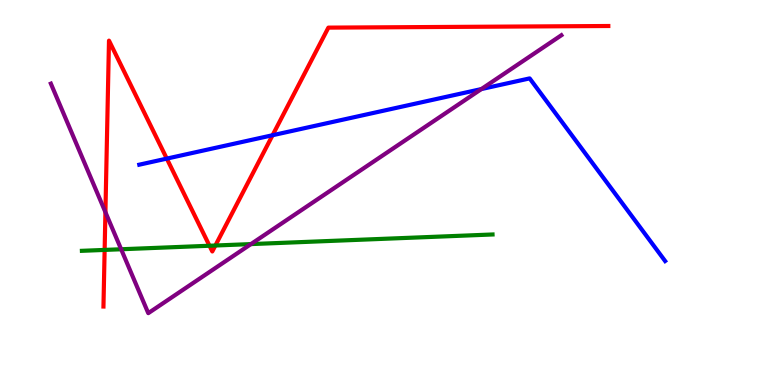[{'lines': ['blue', 'red'], 'intersections': [{'x': 2.15, 'y': 5.88}, {'x': 3.52, 'y': 6.49}]}, {'lines': ['green', 'red'], 'intersections': [{'x': 1.35, 'y': 3.51}, {'x': 2.7, 'y': 3.62}, {'x': 2.78, 'y': 3.62}]}, {'lines': ['purple', 'red'], 'intersections': [{'x': 1.36, 'y': 4.49}]}, {'lines': ['blue', 'green'], 'intersections': []}, {'lines': ['blue', 'purple'], 'intersections': [{'x': 6.21, 'y': 7.69}]}, {'lines': ['green', 'purple'], 'intersections': [{'x': 1.56, 'y': 3.53}, {'x': 3.24, 'y': 3.66}]}]